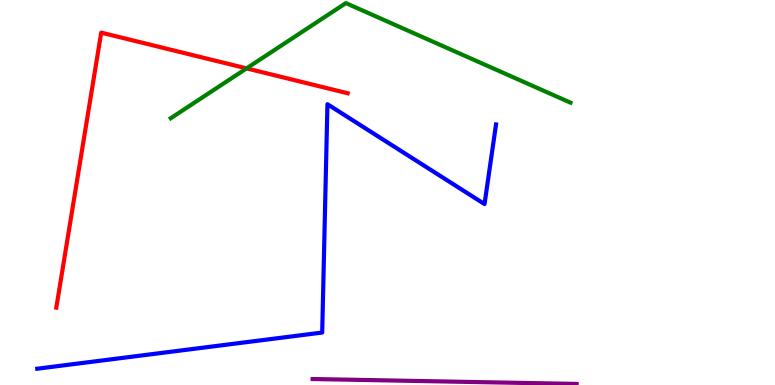[{'lines': ['blue', 'red'], 'intersections': []}, {'lines': ['green', 'red'], 'intersections': [{'x': 3.18, 'y': 8.22}]}, {'lines': ['purple', 'red'], 'intersections': []}, {'lines': ['blue', 'green'], 'intersections': []}, {'lines': ['blue', 'purple'], 'intersections': []}, {'lines': ['green', 'purple'], 'intersections': []}]